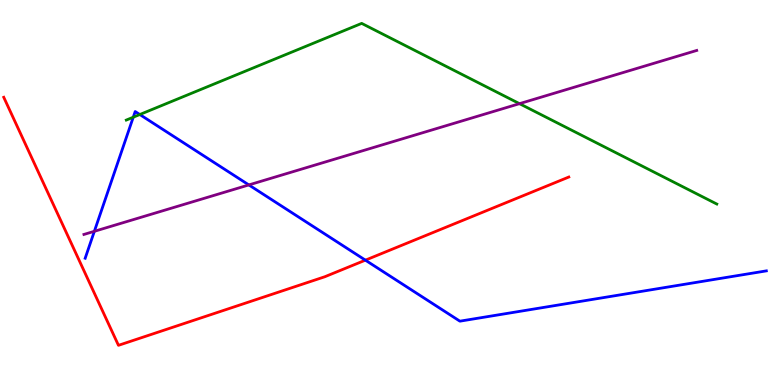[{'lines': ['blue', 'red'], 'intersections': [{'x': 4.71, 'y': 3.24}]}, {'lines': ['green', 'red'], 'intersections': []}, {'lines': ['purple', 'red'], 'intersections': []}, {'lines': ['blue', 'green'], 'intersections': [{'x': 1.72, 'y': 6.96}, {'x': 1.8, 'y': 7.03}]}, {'lines': ['blue', 'purple'], 'intersections': [{'x': 1.22, 'y': 3.99}, {'x': 3.21, 'y': 5.2}]}, {'lines': ['green', 'purple'], 'intersections': [{'x': 6.7, 'y': 7.31}]}]